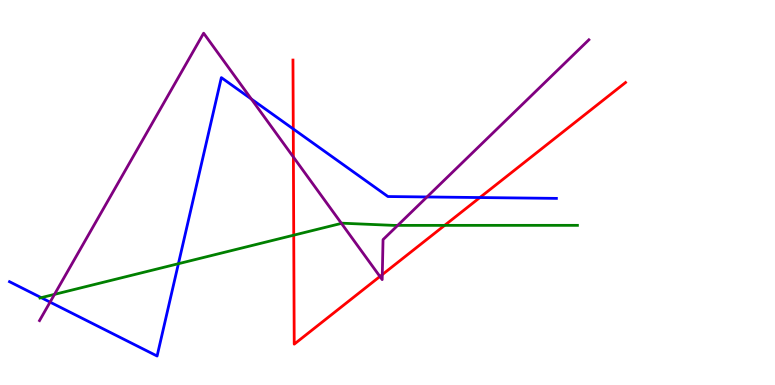[{'lines': ['blue', 'red'], 'intersections': [{'x': 3.78, 'y': 6.65}, {'x': 6.19, 'y': 4.87}]}, {'lines': ['green', 'red'], 'intersections': [{'x': 3.79, 'y': 3.89}, {'x': 5.74, 'y': 4.15}]}, {'lines': ['purple', 'red'], 'intersections': [{'x': 3.79, 'y': 5.92}, {'x': 4.9, 'y': 2.82}, {'x': 4.93, 'y': 2.87}]}, {'lines': ['blue', 'green'], 'intersections': [{'x': 0.532, 'y': 2.27}, {'x': 2.3, 'y': 3.15}]}, {'lines': ['blue', 'purple'], 'intersections': [{'x': 0.646, 'y': 2.15}, {'x': 3.24, 'y': 7.43}, {'x': 5.51, 'y': 4.88}]}, {'lines': ['green', 'purple'], 'intersections': [{'x': 0.703, 'y': 2.35}, {'x': 4.41, 'y': 4.2}, {'x': 5.13, 'y': 4.15}]}]